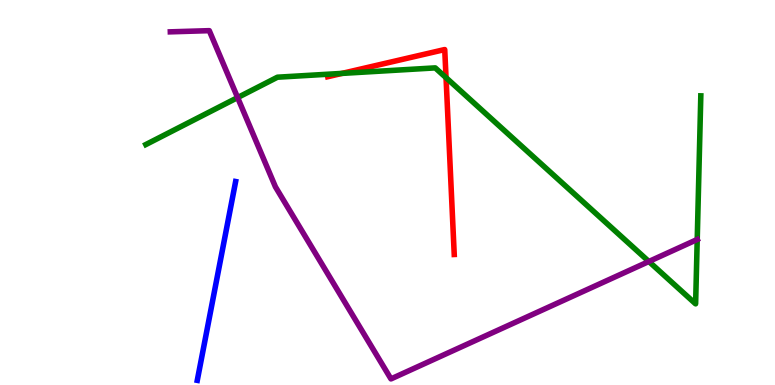[{'lines': ['blue', 'red'], 'intersections': []}, {'lines': ['green', 'red'], 'intersections': [{'x': 4.41, 'y': 8.09}, {'x': 5.76, 'y': 7.98}]}, {'lines': ['purple', 'red'], 'intersections': []}, {'lines': ['blue', 'green'], 'intersections': []}, {'lines': ['blue', 'purple'], 'intersections': []}, {'lines': ['green', 'purple'], 'intersections': [{'x': 3.07, 'y': 7.47}, {'x': 8.37, 'y': 3.21}, {'x': 9.0, 'y': 3.78}]}]